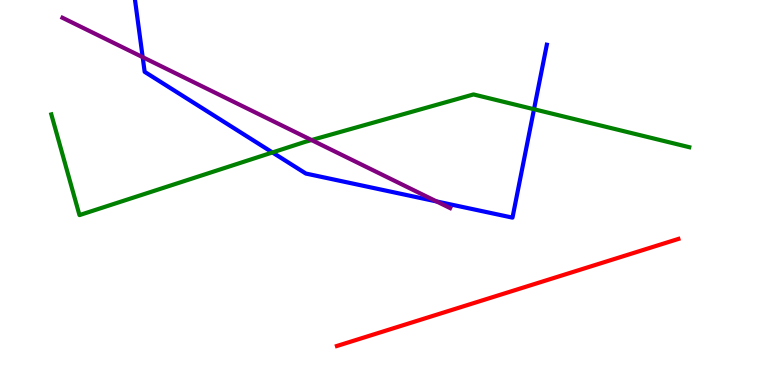[{'lines': ['blue', 'red'], 'intersections': []}, {'lines': ['green', 'red'], 'intersections': []}, {'lines': ['purple', 'red'], 'intersections': []}, {'lines': ['blue', 'green'], 'intersections': [{'x': 3.52, 'y': 6.04}, {'x': 6.89, 'y': 7.16}]}, {'lines': ['blue', 'purple'], 'intersections': [{'x': 1.84, 'y': 8.52}, {'x': 5.63, 'y': 4.77}]}, {'lines': ['green', 'purple'], 'intersections': [{'x': 4.02, 'y': 6.36}]}]